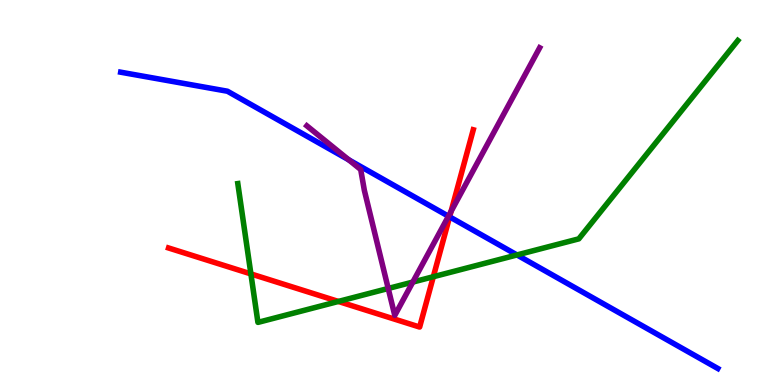[{'lines': ['blue', 'red'], 'intersections': [{'x': 5.8, 'y': 4.37}]}, {'lines': ['green', 'red'], 'intersections': [{'x': 3.24, 'y': 2.89}, {'x': 4.37, 'y': 2.17}, {'x': 5.59, 'y': 2.81}]}, {'lines': ['purple', 'red'], 'intersections': [{'x': 5.82, 'y': 4.51}]}, {'lines': ['blue', 'green'], 'intersections': [{'x': 6.67, 'y': 3.38}]}, {'lines': ['blue', 'purple'], 'intersections': [{'x': 4.5, 'y': 5.85}, {'x': 5.79, 'y': 4.38}]}, {'lines': ['green', 'purple'], 'intersections': [{'x': 5.01, 'y': 2.51}, {'x': 5.33, 'y': 2.67}]}]